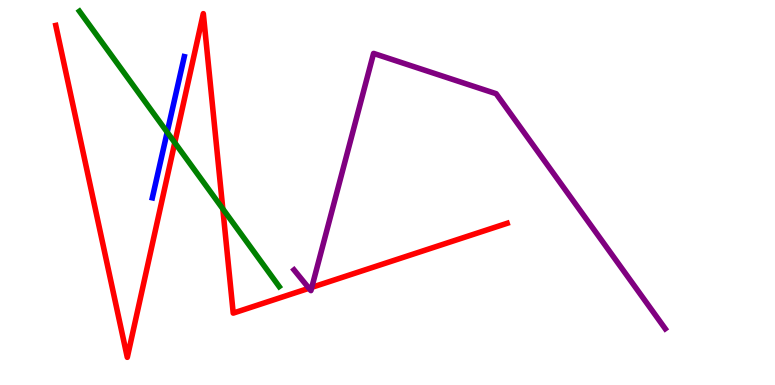[{'lines': ['blue', 'red'], 'intersections': []}, {'lines': ['green', 'red'], 'intersections': [{'x': 2.26, 'y': 6.29}, {'x': 2.87, 'y': 4.58}]}, {'lines': ['purple', 'red'], 'intersections': [{'x': 3.99, 'y': 2.51}, {'x': 4.02, 'y': 2.54}]}, {'lines': ['blue', 'green'], 'intersections': [{'x': 2.16, 'y': 6.57}]}, {'lines': ['blue', 'purple'], 'intersections': []}, {'lines': ['green', 'purple'], 'intersections': []}]